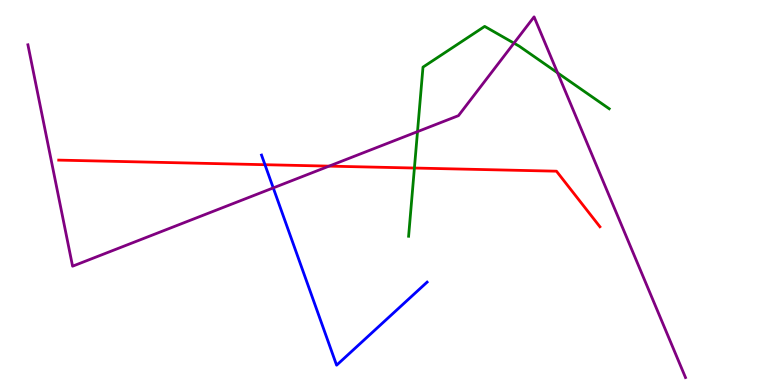[{'lines': ['blue', 'red'], 'intersections': [{'x': 3.42, 'y': 5.72}]}, {'lines': ['green', 'red'], 'intersections': [{'x': 5.35, 'y': 5.64}]}, {'lines': ['purple', 'red'], 'intersections': [{'x': 4.25, 'y': 5.68}]}, {'lines': ['blue', 'green'], 'intersections': []}, {'lines': ['blue', 'purple'], 'intersections': [{'x': 3.53, 'y': 5.12}]}, {'lines': ['green', 'purple'], 'intersections': [{'x': 5.39, 'y': 6.58}, {'x': 6.63, 'y': 8.88}, {'x': 7.19, 'y': 8.11}]}]